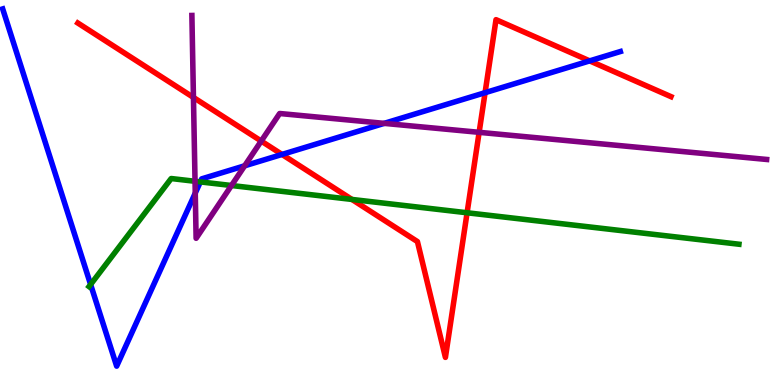[{'lines': ['blue', 'red'], 'intersections': [{'x': 3.64, 'y': 5.99}, {'x': 6.26, 'y': 7.59}, {'x': 7.61, 'y': 8.42}]}, {'lines': ['green', 'red'], 'intersections': [{'x': 4.54, 'y': 4.82}, {'x': 6.03, 'y': 4.47}]}, {'lines': ['purple', 'red'], 'intersections': [{'x': 2.5, 'y': 7.47}, {'x': 3.37, 'y': 6.34}, {'x': 6.18, 'y': 6.56}]}, {'lines': ['blue', 'green'], 'intersections': [{'x': 1.17, 'y': 2.61}, {'x': 2.59, 'y': 5.28}]}, {'lines': ['blue', 'purple'], 'intersections': [{'x': 2.52, 'y': 4.98}, {'x': 3.16, 'y': 5.69}, {'x': 4.96, 'y': 6.8}]}, {'lines': ['green', 'purple'], 'intersections': [{'x': 2.52, 'y': 5.29}, {'x': 2.99, 'y': 5.18}]}]